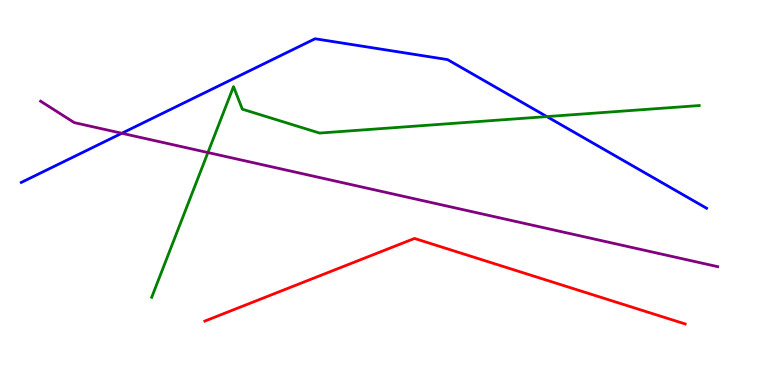[{'lines': ['blue', 'red'], 'intersections': []}, {'lines': ['green', 'red'], 'intersections': []}, {'lines': ['purple', 'red'], 'intersections': []}, {'lines': ['blue', 'green'], 'intersections': [{'x': 7.06, 'y': 6.97}]}, {'lines': ['blue', 'purple'], 'intersections': [{'x': 1.57, 'y': 6.54}]}, {'lines': ['green', 'purple'], 'intersections': [{'x': 2.68, 'y': 6.04}]}]